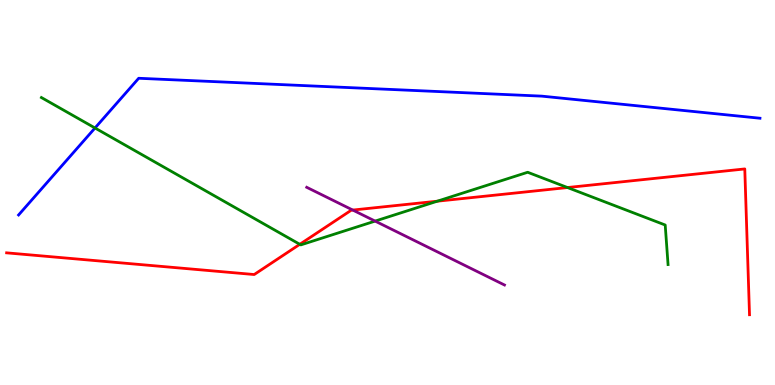[{'lines': ['blue', 'red'], 'intersections': []}, {'lines': ['green', 'red'], 'intersections': [{'x': 3.87, 'y': 3.65}, {'x': 5.64, 'y': 4.77}, {'x': 7.32, 'y': 5.13}]}, {'lines': ['purple', 'red'], 'intersections': [{'x': 4.55, 'y': 4.54}]}, {'lines': ['blue', 'green'], 'intersections': [{'x': 1.23, 'y': 6.68}]}, {'lines': ['blue', 'purple'], 'intersections': []}, {'lines': ['green', 'purple'], 'intersections': [{'x': 4.84, 'y': 4.26}]}]